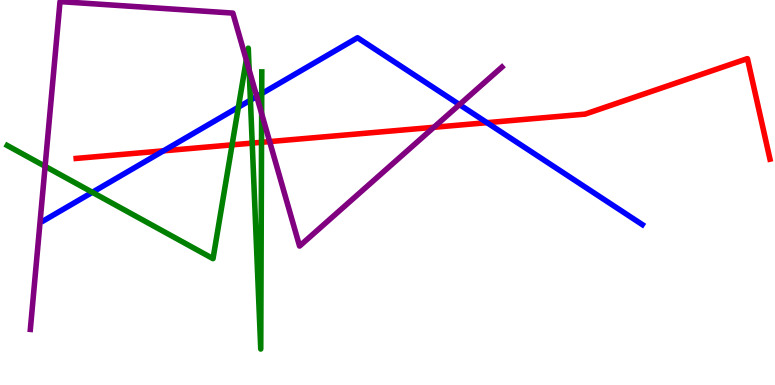[{'lines': ['blue', 'red'], 'intersections': [{'x': 2.11, 'y': 6.08}, {'x': 6.28, 'y': 6.81}]}, {'lines': ['green', 'red'], 'intersections': [{'x': 2.99, 'y': 6.24}, {'x': 3.25, 'y': 6.28}, {'x': 3.37, 'y': 6.3}]}, {'lines': ['purple', 'red'], 'intersections': [{'x': 3.48, 'y': 6.32}, {'x': 5.6, 'y': 6.69}]}, {'lines': ['blue', 'green'], 'intersections': [{'x': 1.19, 'y': 5.01}, {'x': 3.08, 'y': 7.22}, {'x': 3.23, 'y': 7.4}, {'x': 3.38, 'y': 7.57}]}, {'lines': ['blue', 'purple'], 'intersections': [{'x': 3.31, 'y': 7.49}, {'x': 5.93, 'y': 7.28}]}, {'lines': ['green', 'purple'], 'intersections': [{'x': 0.582, 'y': 5.68}, {'x': 3.18, 'y': 8.44}, {'x': 3.22, 'y': 8.18}, {'x': 3.38, 'y': 7.05}]}]